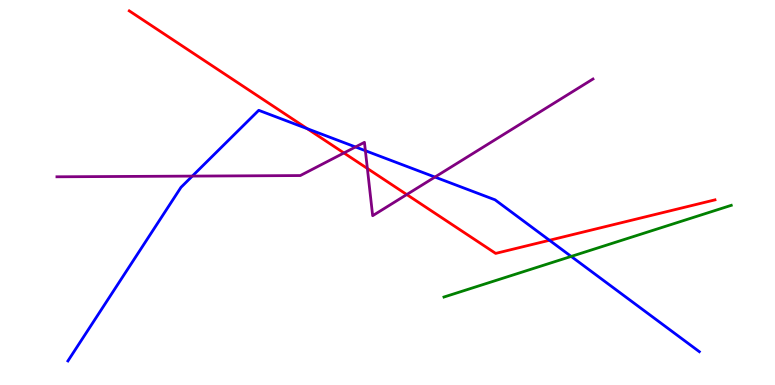[{'lines': ['blue', 'red'], 'intersections': [{'x': 3.96, 'y': 6.66}, {'x': 7.09, 'y': 3.76}]}, {'lines': ['green', 'red'], 'intersections': []}, {'lines': ['purple', 'red'], 'intersections': [{'x': 4.44, 'y': 6.03}, {'x': 4.74, 'y': 5.62}, {'x': 5.25, 'y': 4.95}]}, {'lines': ['blue', 'green'], 'intersections': [{'x': 7.37, 'y': 3.34}]}, {'lines': ['blue', 'purple'], 'intersections': [{'x': 2.48, 'y': 5.43}, {'x': 4.59, 'y': 6.18}, {'x': 4.71, 'y': 6.09}, {'x': 5.61, 'y': 5.4}]}, {'lines': ['green', 'purple'], 'intersections': []}]